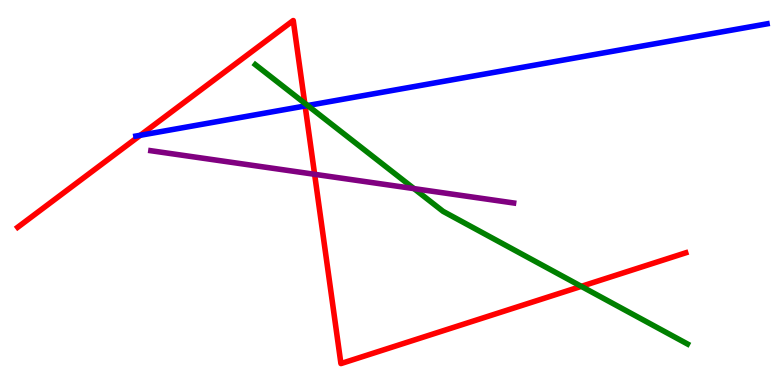[{'lines': ['blue', 'red'], 'intersections': [{'x': 1.81, 'y': 6.49}, {'x': 3.94, 'y': 7.25}]}, {'lines': ['green', 'red'], 'intersections': [{'x': 3.93, 'y': 7.32}, {'x': 7.5, 'y': 2.56}]}, {'lines': ['purple', 'red'], 'intersections': [{'x': 4.06, 'y': 5.47}]}, {'lines': ['blue', 'green'], 'intersections': [{'x': 3.97, 'y': 7.26}]}, {'lines': ['blue', 'purple'], 'intersections': []}, {'lines': ['green', 'purple'], 'intersections': [{'x': 5.34, 'y': 5.1}]}]